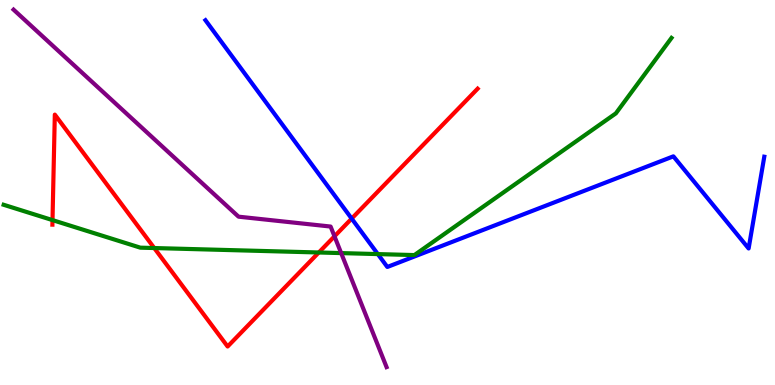[{'lines': ['blue', 'red'], 'intersections': [{'x': 4.54, 'y': 4.32}]}, {'lines': ['green', 'red'], 'intersections': [{'x': 0.677, 'y': 4.28}, {'x': 1.99, 'y': 3.56}, {'x': 4.11, 'y': 3.44}]}, {'lines': ['purple', 'red'], 'intersections': [{'x': 4.32, 'y': 3.86}]}, {'lines': ['blue', 'green'], 'intersections': [{'x': 4.88, 'y': 3.4}]}, {'lines': ['blue', 'purple'], 'intersections': []}, {'lines': ['green', 'purple'], 'intersections': [{'x': 4.4, 'y': 3.43}]}]